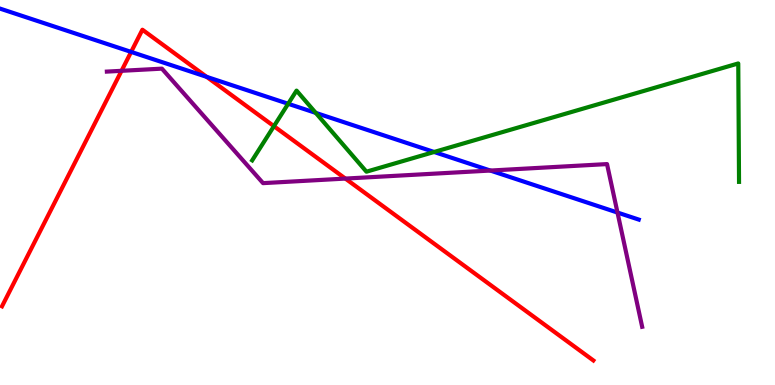[{'lines': ['blue', 'red'], 'intersections': [{'x': 1.69, 'y': 8.65}, {'x': 2.67, 'y': 8.0}]}, {'lines': ['green', 'red'], 'intersections': [{'x': 3.53, 'y': 6.72}]}, {'lines': ['purple', 'red'], 'intersections': [{'x': 1.57, 'y': 8.16}, {'x': 4.46, 'y': 5.36}]}, {'lines': ['blue', 'green'], 'intersections': [{'x': 3.72, 'y': 7.3}, {'x': 4.07, 'y': 7.07}, {'x': 5.6, 'y': 6.05}]}, {'lines': ['blue', 'purple'], 'intersections': [{'x': 6.33, 'y': 5.57}, {'x': 7.97, 'y': 4.48}]}, {'lines': ['green', 'purple'], 'intersections': []}]